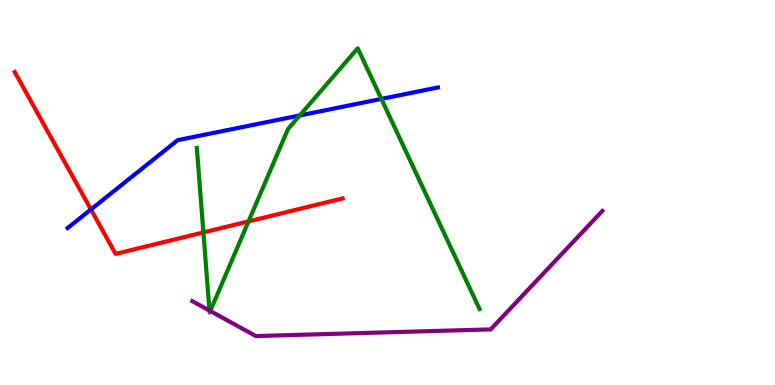[{'lines': ['blue', 'red'], 'intersections': [{'x': 1.17, 'y': 4.56}]}, {'lines': ['green', 'red'], 'intersections': [{'x': 2.62, 'y': 3.96}, {'x': 3.21, 'y': 4.25}]}, {'lines': ['purple', 'red'], 'intersections': []}, {'lines': ['blue', 'green'], 'intersections': [{'x': 3.87, 'y': 7.0}, {'x': 4.92, 'y': 7.43}]}, {'lines': ['blue', 'purple'], 'intersections': []}, {'lines': ['green', 'purple'], 'intersections': [{'x': 2.7, 'y': 1.93}, {'x': 2.71, 'y': 1.92}]}]